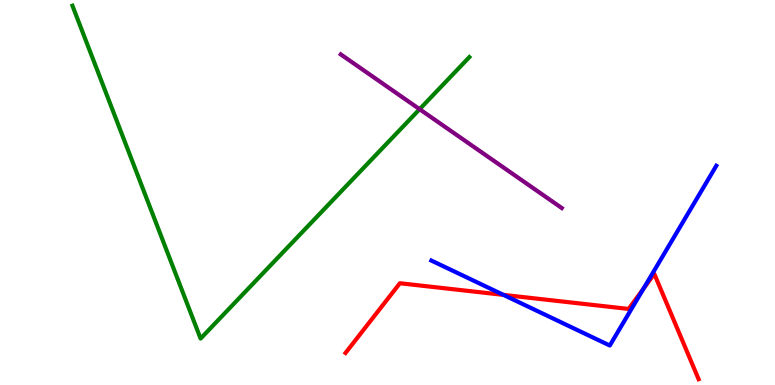[{'lines': ['blue', 'red'], 'intersections': [{'x': 6.5, 'y': 2.34}, {'x': 8.3, 'y': 2.5}]}, {'lines': ['green', 'red'], 'intersections': []}, {'lines': ['purple', 'red'], 'intersections': []}, {'lines': ['blue', 'green'], 'intersections': []}, {'lines': ['blue', 'purple'], 'intersections': []}, {'lines': ['green', 'purple'], 'intersections': [{'x': 5.41, 'y': 7.16}]}]